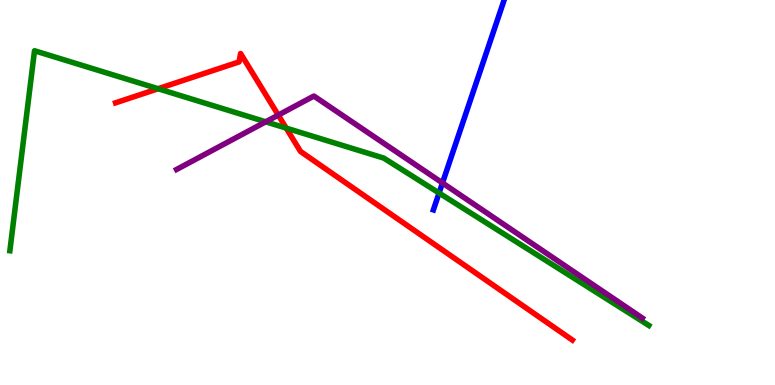[{'lines': ['blue', 'red'], 'intersections': []}, {'lines': ['green', 'red'], 'intersections': [{'x': 2.04, 'y': 7.7}, {'x': 3.69, 'y': 6.67}]}, {'lines': ['purple', 'red'], 'intersections': [{'x': 3.59, 'y': 7.01}]}, {'lines': ['blue', 'green'], 'intersections': [{'x': 5.67, 'y': 4.99}]}, {'lines': ['blue', 'purple'], 'intersections': [{'x': 5.71, 'y': 5.25}]}, {'lines': ['green', 'purple'], 'intersections': [{'x': 3.43, 'y': 6.84}]}]